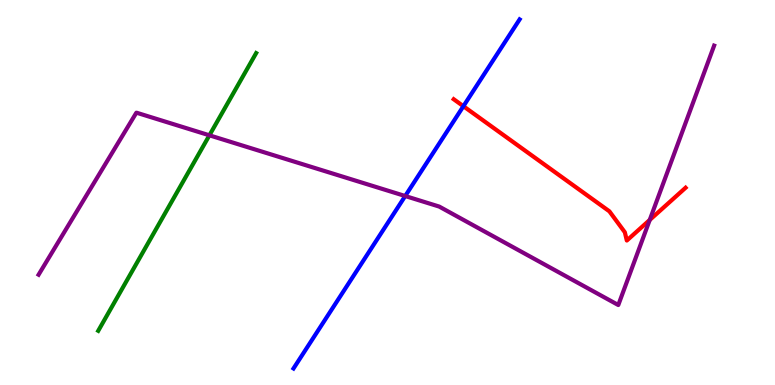[{'lines': ['blue', 'red'], 'intersections': [{'x': 5.98, 'y': 7.24}]}, {'lines': ['green', 'red'], 'intersections': []}, {'lines': ['purple', 'red'], 'intersections': [{'x': 8.38, 'y': 4.29}]}, {'lines': ['blue', 'green'], 'intersections': []}, {'lines': ['blue', 'purple'], 'intersections': [{'x': 5.23, 'y': 4.91}]}, {'lines': ['green', 'purple'], 'intersections': [{'x': 2.7, 'y': 6.49}]}]